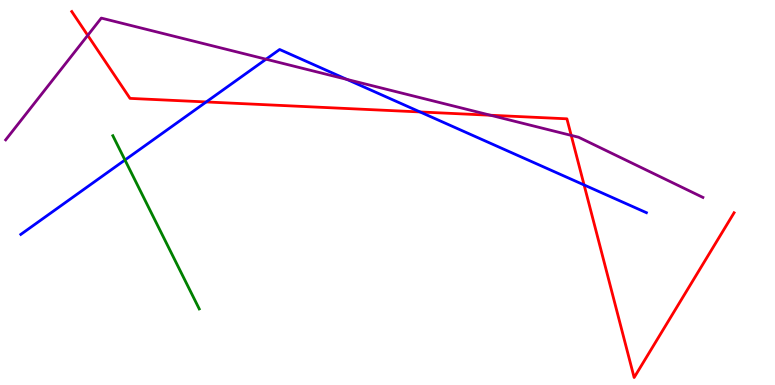[{'lines': ['blue', 'red'], 'intersections': [{'x': 2.66, 'y': 7.35}, {'x': 5.42, 'y': 7.09}, {'x': 7.54, 'y': 5.2}]}, {'lines': ['green', 'red'], 'intersections': []}, {'lines': ['purple', 'red'], 'intersections': [{'x': 1.13, 'y': 9.08}, {'x': 6.33, 'y': 7.01}, {'x': 7.37, 'y': 6.48}]}, {'lines': ['blue', 'green'], 'intersections': [{'x': 1.61, 'y': 5.84}]}, {'lines': ['blue', 'purple'], 'intersections': [{'x': 3.43, 'y': 8.46}, {'x': 4.48, 'y': 7.94}]}, {'lines': ['green', 'purple'], 'intersections': []}]